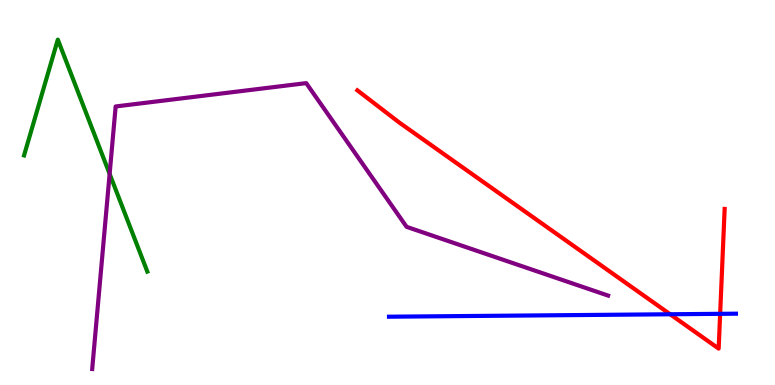[{'lines': ['blue', 'red'], 'intersections': [{'x': 8.65, 'y': 1.84}, {'x': 9.29, 'y': 1.85}]}, {'lines': ['green', 'red'], 'intersections': []}, {'lines': ['purple', 'red'], 'intersections': []}, {'lines': ['blue', 'green'], 'intersections': []}, {'lines': ['blue', 'purple'], 'intersections': []}, {'lines': ['green', 'purple'], 'intersections': [{'x': 1.41, 'y': 5.48}]}]